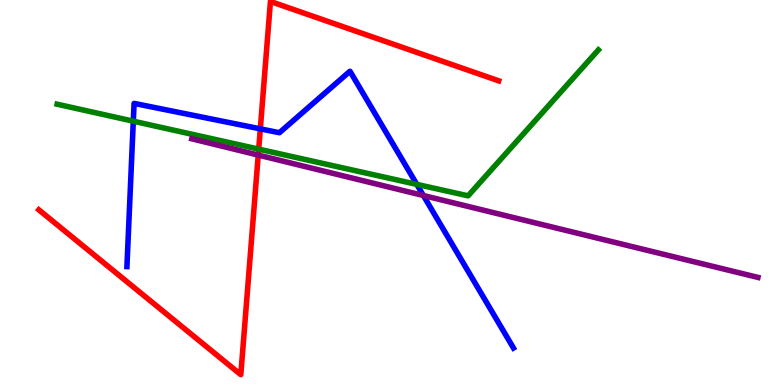[{'lines': ['blue', 'red'], 'intersections': [{'x': 3.36, 'y': 6.65}]}, {'lines': ['green', 'red'], 'intersections': [{'x': 3.34, 'y': 6.13}]}, {'lines': ['purple', 'red'], 'intersections': [{'x': 3.33, 'y': 5.97}]}, {'lines': ['blue', 'green'], 'intersections': [{'x': 1.72, 'y': 6.85}, {'x': 5.38, 'y': 5.21}]}, {'lines': ['blue', 'purple'], 'intersections': [{'x': 5.46, 'y': 4.92}]}, {'lines': ['green', 'purple'], 'intersections': []}]